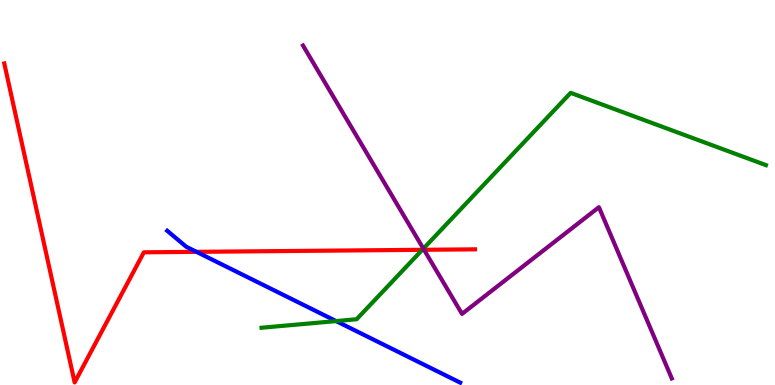[{'lines': ['blue', 'red'], 'intersections': [{'x': 2.54, 'y': 3.46}]}, {'lines': ['green', 'red'], 'intersections': [{'x': 5.45, 'y': 3.51}]}, {'lines': ['purple', 'red'], 'intersections': [{'x': 5.47, 'y': 3.51}]}, {'lines': ['blue', 'green'], 'intersections': [{'x': 4.34, 'y': 1.66}]}, {'lines': ['blue', 'purple'], 'intersections': []}, {'lines': ['green', 'purple'], 'intersections': [{'x': 5.46, 'y': 3.54}]}]